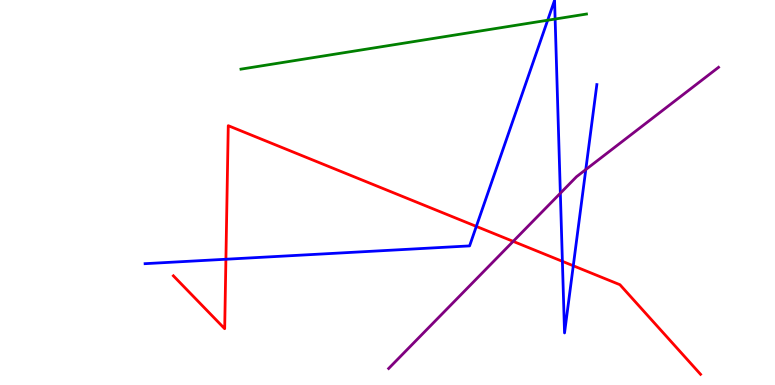[{'lines': ['blue', 'red'], 'intersections': [{'x': 2.91, 'y': 3.27}, {'x': 6.15, 'y': 4.12}, {'x': 7.26, 'y': 3.21}, {'x': 7.4, 'y': 3.1}]}, {'lines': ['green', 'red'], 'intersections': []}, {'lines': ['purple', 'red'], 'intersections': [{'x': 6.62, 'y': 3.73}]}, {'lines': ['blue', 'green'], 'intersections': [{'x': 7.07, 'y': 9.47}, {'x': 7.16, 'y': 9.51}]}, {'lines': ['blue', 'purple'], 'intersections': [{'x': 7.23, 'y': 4.98}, {'x': 7.56, 'y': 5.6}]}, {'lines': ['green', 'purple'], 'intersections': []}]